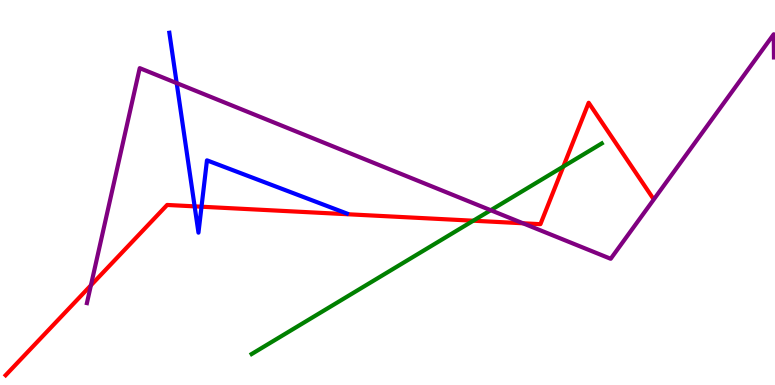[{'lines': ['blue', 'red'], 'intersections': [{'x': 2.51, 'y': 4.64}, {'x': 2.6, 'y': 4.63}]}, {'lines': ['green', 'red'], 'intersections': [{'x': 6.11, 'y': 4.27}, {'x': 7.27, 'y': 5.67}]}, {'lines': ['purple', 'red'], 'intersections': [{'x': 1.17, 'y': 2.59}, {'x': 6.75, 'y': 4.2}]}, {'lines': ['blue', 'green'], 'intersections': []}, {'lines': ['blue', 'purple'], 'intersections': [{'x': 2.28, 'y': 7.84}]}, {'lines': ['green', 'purple'], 'intersections': [{'x': 6.33, 'y': 4.54}]}]